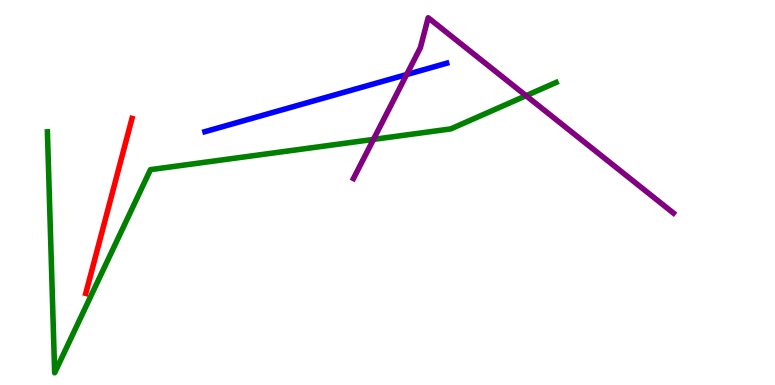[{'lines': ['blue', 'red'], 'intersections': []}, {'lines': ['green', 'red'], 'intersections': []}, {'lines': ['purple', 'red'], 'intersections': []}, {'lines': ['blue', 'green'], 'intersections': []}, {'lines': ['blue', 'purple'], 'intersections': [{'x': 5.25, 'y': 8.06}]}, {'lines': ['green', 'purple'], 'intersections': [{'x': 4.82, 'y': 6.38}, {'x': 6.79, 'y': 7.51}]}]